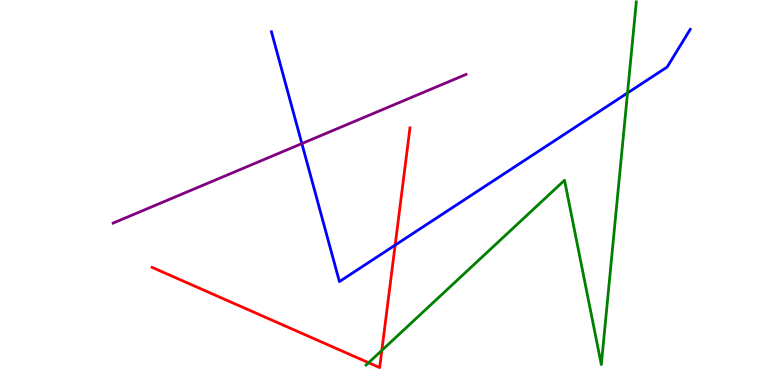[{'lines': ['blue', 'red'], 'intersections': [{'x': 5.1, 'y': 3.63}]}, {'lines': ['green', 'red'], 'intersections': [{'x': 4.76, 'y': 0.579}, {'x': 4.93, 'y': 0.899}]}, {'lines': ['purple', 'red'], 'intersections': []}, {'lines': ['blue', 'green'], 'intersections': [{'x': 8.1, 'y': 7.59}]}, {'lines': ['blue', 'purple'], 'intersections': [{'x': 3.9, 'y': 6.27}]}, {'lines': ['green', 'purple'], 'intersections': []}]